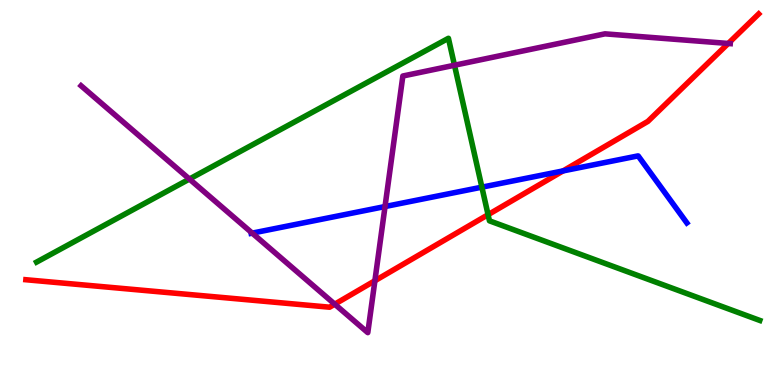[{'lines': ['blue', 'red'], 'intersections': [{'x': 7.27, 'y': 5.56}]}, {'lines': ['green', 'red'], 'intersections': [{'x': 6.3, 'y': 4.42}]}, {'lines': ['purple', 'red'], 'intersections': [{'x': 4.32, 'y': 2.1}, {'x': 4.84, 'y': 2.71}, {'x': 9.4, 'y': 8.87}]}, {'lines': ['blue', 'green'], 'intersections': [{'x': 6.22, 'y': 5.14}]}, {'lines': ['blue', 'purple'], 'intersections': [{'x': 3.25, 'y': 3.94}, {'x': 4.97, 'y': 4.64}]}, {'lines': ['green', 'purple'], 'intersections': [{'x': 2.44, 'y': 5.35}, {'x': 5.86, 'y': 8.31}]}]